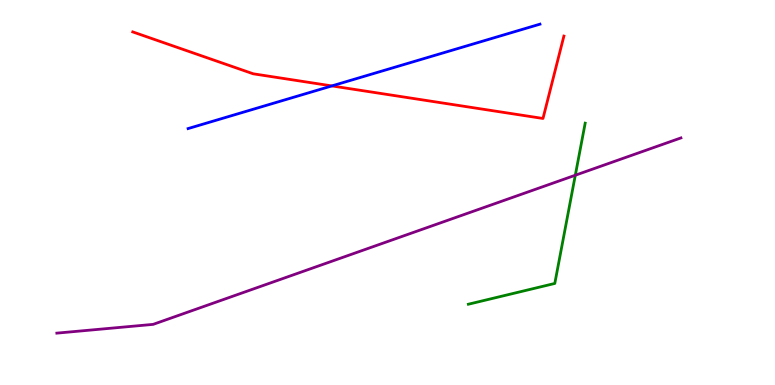[{'lines': ['blue', 'red'], 'intersections': [{'x': 4.28, 'y': 7.77}]}, {'lines': ['green', 'red'], 'intersections': []}, {'lines': ['purple', 'red'], 'intersections': []}, {'lines': ['blue', 'green'], 'intersections': []}, {'lines': ['blue', 'purple'], 'intersections': []}, {'lines': ['green', 'purple'], 'intersections': [{'x': 7.42, 'y': 5.45}]}]